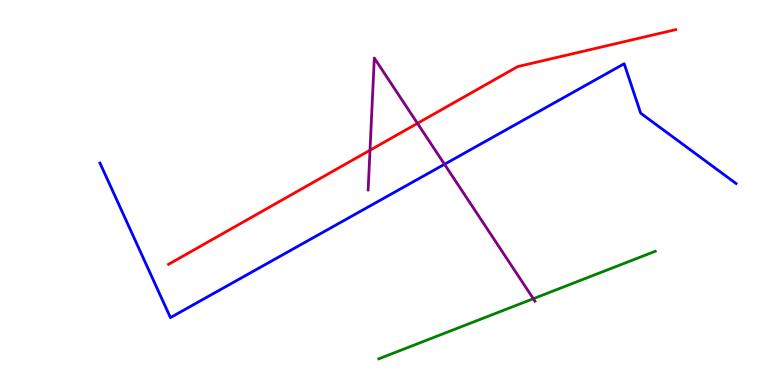[{'lines': ['blue', 'red'], 'intersections': []}, {'lines': ['green', 'red'], 'intersections': []}, {'lines': ['purple', 'red'], 'intersections': [{'x': 4.77, 'y': 6.1}, {'x': 5.39, 'y': 6.8}]}, {'lines': ['blue', 'green'], 'intersections': []}, {'lines': ['blue', 'purple'], 'intersections': [{'x': 5.74, 'y': 5.73}]}, {'lines': ['green', 'purple'], 'intersections': [{'x': 6.88, 'y': 2.24}]}]